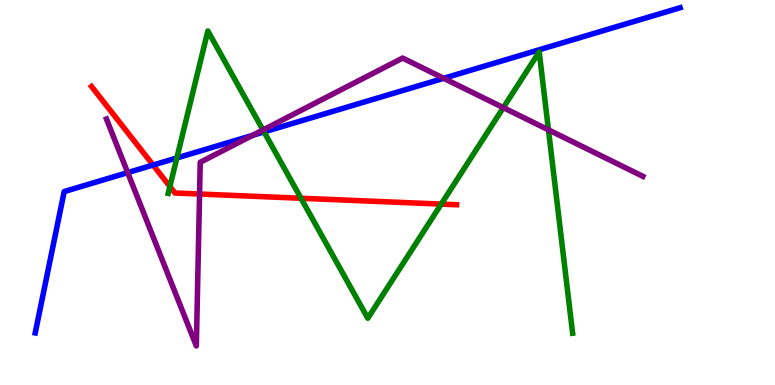[{'lines': ['blue', 'red'], 'intersections': [{'x': 1.98, 'y': 5.71}]}, {'lines': ['green', 'red'], 'intersections': [{'x': 2.19, 'y': 5.16}, {'x': 3.88, 'y': 4.85}, {'x': 5.69, 'y': 4.7}]}, {'lines': ['purple', 'red'], 'intersections': [{'x': 2.57, 'y': 4.96}]}, {'lines': ['blue', 'green'], 'intersections': [{'x': 2.28, 'y': 5.9}, {'x': 3.41, 'y': 6.57}]}, {'lines': ['blue', 'purple'], 'intersections': [{'x': 1.65, 'y': 5.52}, {'x': 3.26, 'y': 6.48}, {'x': 5.73, 'y': 7.97}]}, {'lines': ['green', 'purple'], 'intersections': [{'x': 3.39, 'y': 6.62}, {'x': 6.49, 'y': 7.2}, {'x': 7.08, 'y': 6.63}]}]